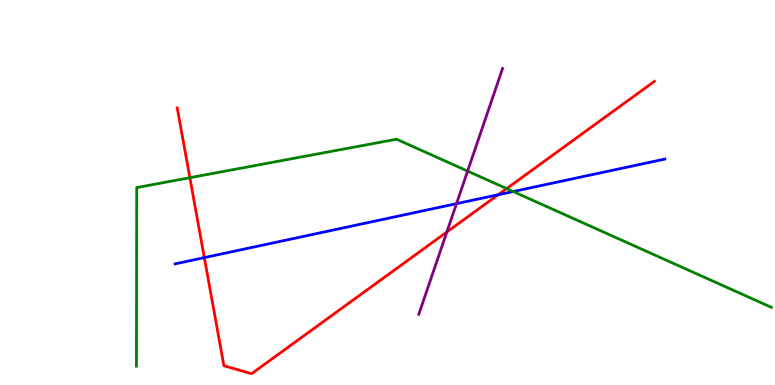[{'lines': ['blue', 'red'], 'intersections': [{'x': 2.64, 'y': 3.31}, {'x': 6.43, 'y': 4.94}]}, {'lines': ['green', 'red'], 'intersections': [{'x': 2.45, 'y': 5.38}, {'x': 6.54, 'y': 5.1}]}, {'lines': ['purple', 'red'], 'intersections': [{'x': 5.77, 'y': 3.97}]}, {'lines': ['blue', 'green'], 'intersections': [{'x': 6.62, 'y': 5.03}]}, {'lines': ['blue', 'purple'], 'intersections': [{'x': 5.89, 'y': 4.71}]}, {'lines': ['green', 'purple'], 'intersections': [{'x': 6.03, 'y': 5.56}]}]